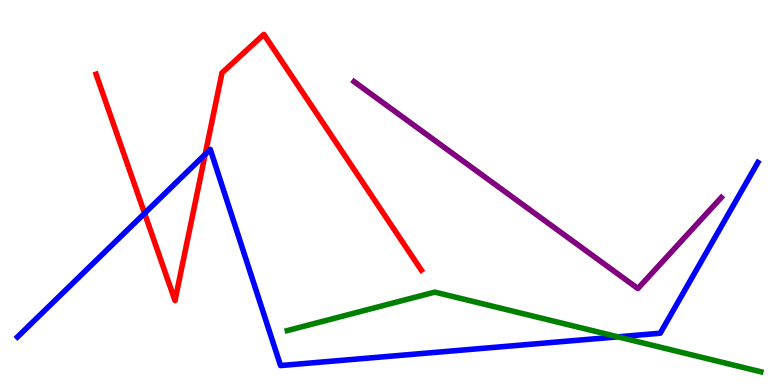[{'lines': ['blue', 'red'], 'intersections': [{'x': 1.87, 'y': 4.46}, {'x': 2.65, 'y': 5.99}]}, {'lines': ['green', 'red'], 'intersections': []}, {'lines': ['purple', 'red'], 'intersections': []}, {'lines': ['blue', 'green'], 'intersections': [{'x': 7.97, 'y': 1.25}]}, {'lines': ['blue', 'purple'], 'intersections': []}, {'lines': ['green', 'purple'], 'intersections': []}]